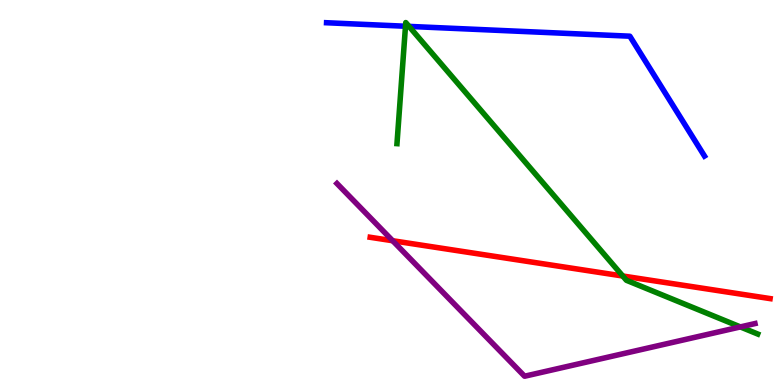[{'lines': ['blue', 'red'], 'intersections': []}, {'lines': ['green', 'red'], 'intersections': [{'x': 8.04, 'y': 2.83}]}, {'lines': ['purple', 'red'], 'intersections': [{'x': 5.07, 'y': 3.75}]}, {'lines': ['blue', 'green'], 'intersections': [{'x': 5.23, 'y': 9.32}, {'x': 5.28, 'y': 9.31}]}, {'lines': ['blue', 'purple'], 'intersections': []}, {'lines': ['green', 'purple'], 'intersections': [{'x': 9.55, 'y': 1.51}]}]